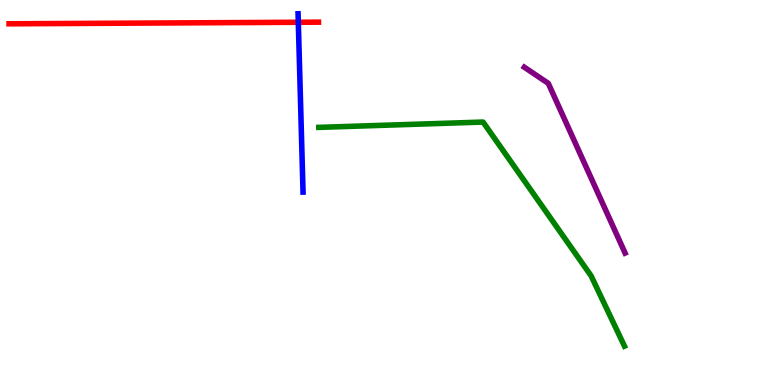[{'lines': ['blue', 'red'], 'intersections': [{'x': 3.85, 'y': 9.42}]}, {'lines': ['green', 'red'], 'intersections': []}, {'lines': ['purple', 'red'], 'intersections': []}, {'lines': ['blue', 'green'], 'intersections': []}, {'lines': ['blue', 'purple'], 'intersections': []}, {'lines': ['green', 'purple'], 'intersections': []}]